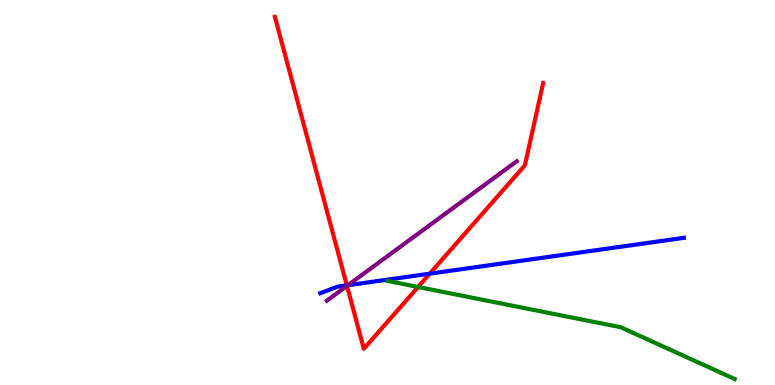[{'lines': ['blue', 'red'], 'intersections': [{'x': 4.48, 'y': 2.59}, {'x': 5.55, 'y': 2.89}]}, {'lines': ['green', 'red'], 'intersections': [{'x': 5.39, 'y': 2.55}]}, {'lines': ['purple', 'red'], 'intersections': [{'x': 4.48, 'y': 2.57}]}, {'lines': ['blue', 'green'], 'intersections': []}, {'lines': ['blue', 'purple'], 'intersections': [{'x': 4.49, 'y': 2.59}]}, {'lines': ['green', 'purple'], 'intersections': []}]